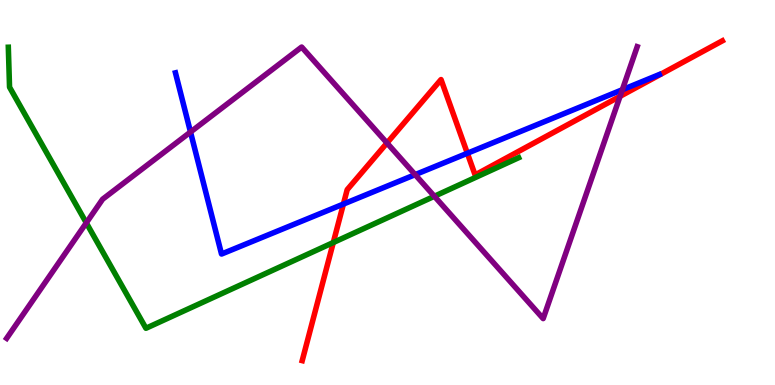[{'lines': ['blue', 'red'], 'intersections': [{'x': 4.43, 'y': 4.7}, {'x': 6.03, 'y': 6.02}]}, {'lines': ['green', 'red'], 'intersections': [{'x': 4.3, 'y': 3.7}]}, {'lines': ['purple', 'red'], 'intersections': [{'x': 4.99, 'y': 6.29}, {'x': 8.0, 'y': 7.5}]}, {'lines': ['blue', 'green'], 'intersections': []}, {'lines': ['blue', 'purple'], 'intersections': [{'x': 2.46, 'y': 6.57}, {'x': 5.36, 'y': 5.46}, {'x': 8.03, 'y': 7.67}]}, {'lines': ['green', 'purple'], 'intersections': [{'x': 1.11, 'y': 4.21}, {'x': 5.6, 'y': 4.9}]}]